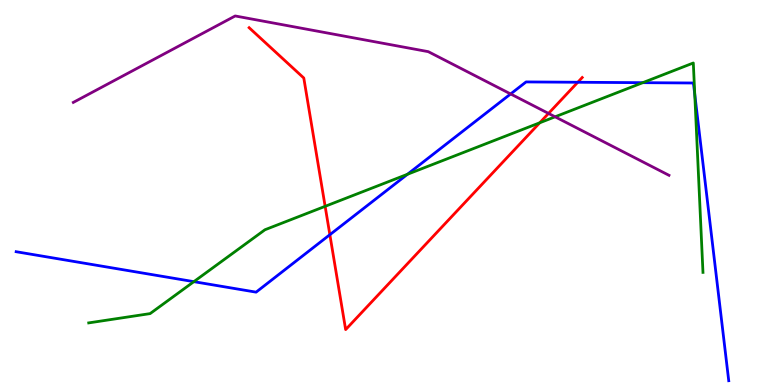[{'lines': ['blue', 'red'], 'intersections': [{'x': 4.26, 'y': 3.9}, {'x': 7.46, 'y': 7.86}]}, {'lines': ['green', 'red'], 'intersections': [{'x': 4.2, 'y': 4.64}, {'x': 6.96, 'y': 6.81}]}, {'lines': ['purple', 'red'], 'intersections': [{'x': 7.08, 'y': 7.05}]}, {'lines': ['blue', 'green'], 'intersections': [{'x': 2.5, 'y': 2.68}, {'x': 5.26, 'y': 5.47}, {'x': 8.29, 'y': 7.85}, {'x': 8.96, 'y': 7.55}]}, {'lines': ['blue', 'purple'], 'intersections': [{'x': 6.59, 'y': 7.56}]}, {'lines': ['green', 'purple'], 'intersections': [{'x': 7.16, 'y': 6.97}]}]